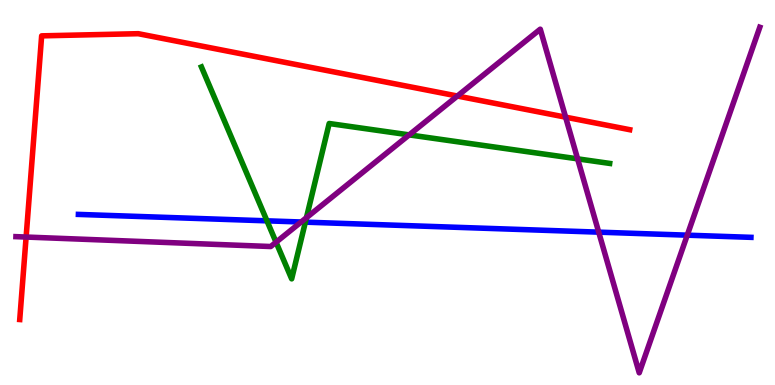[{'lines': ['blue', 'red'], 'intersections': []}, {'lines': ['green', 'red'], 'intersections': []}, {'lines': ['purple', 'red'], 'intersections': [{'x': 0.337, 'y': 3.84}, {'x': 5.9, 'y': 7.51}, {'x': 7.3, 'y': 6.96}]}, {'lines': ['blue', 'green'], 'intersections': [{'x': 3.44, 'y': 4.26}, {'x': 3.94, 'y': 4.23}]}, {'lines': ['blue', 'purple'], 'intersections': [{'x': 3.89, 'y': 4.23}, {'x': 7.73, 'y': 3.97}, {'x': 8.87, 'y': 3.89}]}, {'lines': ['green', 'purple'], 'intersections': [{'x': 3.56, 'y': 3.71}, {'x': 3.95, 'y': 4.34}, {'x': 5.28, 'y': 6.5}, {'x': 7.45, 'y': 5.87}]}]